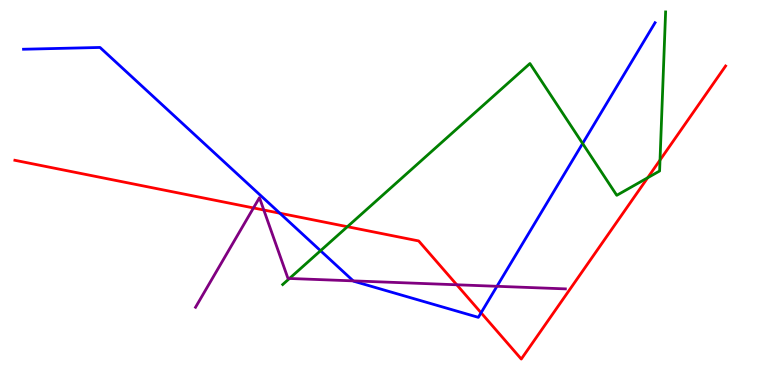[{'lines': ['blue', 'red'], 'intersections': [{'x': 3.61, 'y': 4.46}, {'x': 6.21, 'y': 1.88}]}, {'lines': ['green', 'red'], 'intersections': [{'x': 4.48, 'y': 4.11}, {'x': 8.36, 'y': 5.38}, {'x': 8.52, 'y': 5.84}]}, {'lines': ['purple', 'red'], 'intersections': [{'x': 3.27, 'y': 4.6}, {'x': 3.4, 'y': 4.55}, {'x': 5.89, 'y': 2.6}]}, {'lines': ['blue', 'green'], 'intersections': [{'x': 4.14, 'y': 3.49}, {'x': 7.52, 'y': 6.27}]}, {'lines': ['blue', 'purple'], 'intersections': [{'x': 4.56, 'y': 2.7}, {'x': 6.41, 'y': 2.56}]}, {'lines': ['green', 'purple'], 'intersections': [{'x': 3.74, 'y': 2.77}]}]